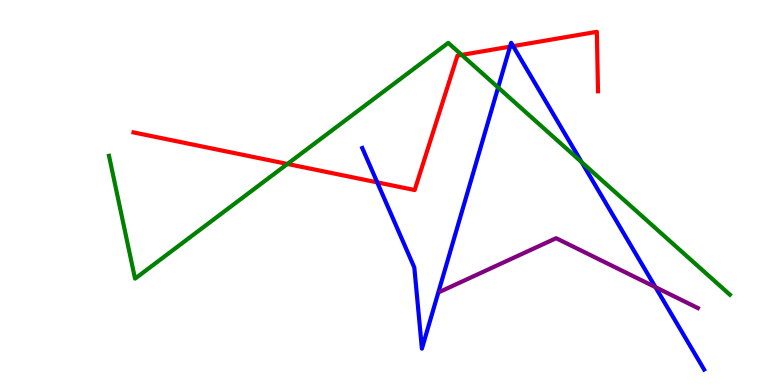[{'lines': ['blue', 'red'], 'intersections': [{'x': 4.87, 'y': 5.26}, {'x': 6.58, 'y': 8.79}, {'x': 6.62, 'y': 8.8}]}, {'lines': ['green', 'red'], 'intersections': [{'x': 3.71, 'y': 5.74}, {'x': 5.96, 'y': 8.57}]}, {'lines': ['purple', 'red'], 'intersections': []}, {'lines': ['blue', 'green'], 'intersections': [{'x': 6.43, 'y': 7.73}, {'x': 7.51, 'y': 5.79}]}, {'lines': ['blue', 'purple'], 'intersections': [{'x': 8.46, 'y': 2.54}]}, {'lines': ['green', 'purple'], 'intersections': []}]